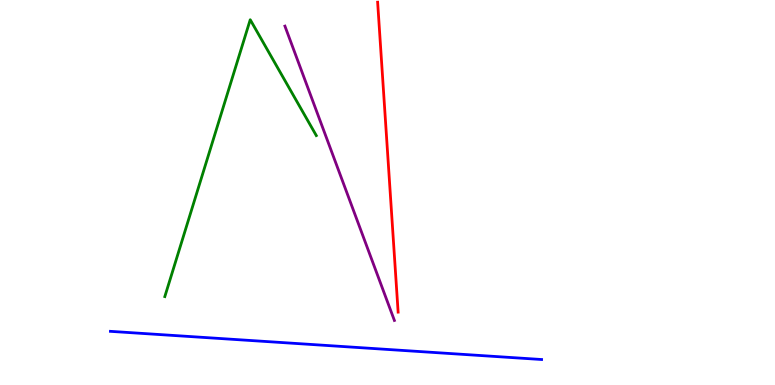[{'lines': ['blue', 'red'], 'intersections': []}, {'lines': ['green', 'red'], 'intersections': []}, {'lines': ['purple', 'red'], 'intersections': []}, {'lines': ['blue', 'green'], 'intersections': []}, {'lines': ['blue', 'purple'], 'intersections': []}, {'lines': ['green', 'purple'], 'intersections': []}]